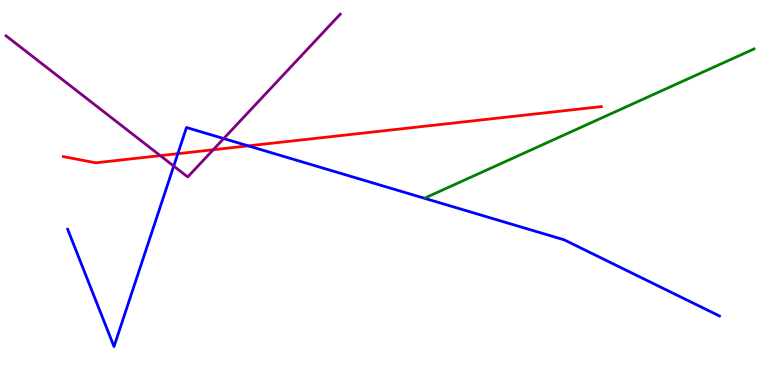[{'lines': ['blue', 'red'], 'intersections': [{'x': 2.29, 'y': 6.01}, {'x': 3.2, 'y': 6.21}]}, {'lines': ['green', 'red'], 'intersections': []}, {'lines': ['purple', 'red'], 'intersections': [{'x': 2.07, 'y': 5.96}, {'x': 2.75, 'y': 6.11}]}, {'lines': ['blue', 'green'], 'intersections': []}, {'lines': ['blue', 'purple'], 'intersections': [{'x': 2.24, 'y': 5.69}, {'x': 2.89, 'y': 6.4}]}, {'lines': ['green', 'purple'], 'intersections': []}]